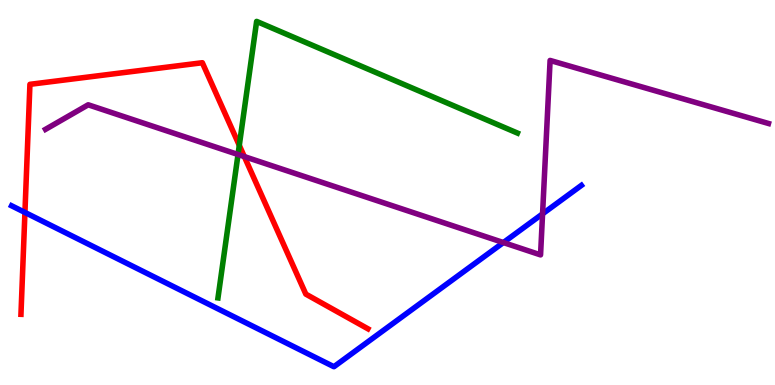[{'lines': ['blue', 'red'], 'intersections': [{'x': 0.322, 'y': 4.48}]}, {'lines': ['green', 'red'], 'intersections': [{'x': 3.09, 'y': 6.22}]}, {'lines': ['purple', 'red'], 'intersections': [{'x': 3.15, 'y': 5.93}]}, {'lines': ['blue', 'green'], 'intersections': []}, {'lines': ['blue', 'purple'], 'intersections': [{'x': 6.5, 'y': 3.7}, {'x': 7.0, 'y': 4.45}]}, {'lines': ['green', 'purple'], 'intersections': [{'x': 3.07, 'y': 5.99}]}]